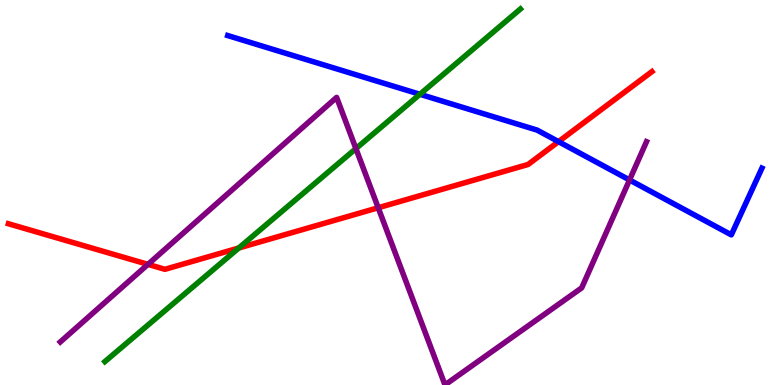[{'lines': ['blue', 'red'], 'intersections': [{'x': 7.21, 'y': 6.32}]}, {'lines': ['green', 'red'], 'intersections': [{'x': 3.08, 'y': 3.56}]}, {'lines': ['purple', 'red'], 'intersections': [{'x': 1.91, 'y': 3.13}, {'x': 4.88, 'y': 4.6}]}, {'lines': ['blue', 'green'], 'intersections': [{'x': 5.42, 'y': 7.55}]}, {'lines': ['blue', 'purple'], 'intersections': [{'x': 8.12, 'y': 5.33}]}, {'lines': ['green', 'purple'], 'intersections': [{'x': 4.59, 'y': 6.14}]}]